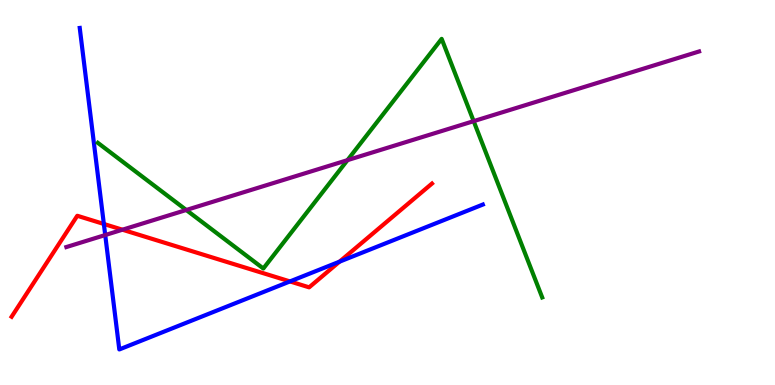[{'lines': ['blue', 'red'], 'intersections': [{'x': 1.34, 'y': 4.18}, {'x': 3.74, 'y': 2.69}, {'x': 4.38, 'y': 3.2}]}, {'lines': ['green', 'red'], 'intersections': []}, {'lines': ['purple', 'red'], 'intersections': [{'x': 1.58, 'y': 4.03}]}, {'lines': ['blue', 'green'], 'intersections': []}, {'lines': ['blue', 'purple'], 'intersections': [{'x': 1.36, 'y': 3.9}]}, {'lines': ['green', 'purple'], 'intersections': [{'x': 2.4, 'y': 4.55}, {'x': 4.48, 'y': 5.84}, {'x': 6.11, 'y': 6.85}]}]